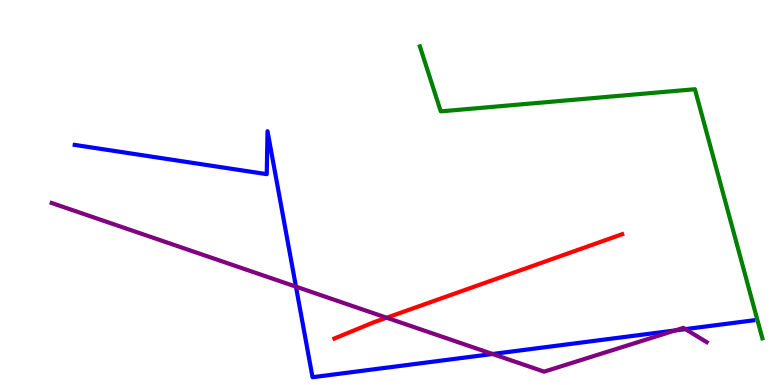[{'lines': ['blue', 'red'], 'intersections': []}, {'lines': ['green', 'red'], 'intersections': []}, {'lines': ['purple', 'red'], 'intersections': [{'x': 4.99, 'y': 1.75}]}, {'lines': ['blue', 'green'], 'intersections': []}, {'lines': ['blue', 'purple'], 'intersections': [{'x': 3.82, 'y': 2.55}, {'x': 6.36, 'y': 0.805}, {'x': 8.71, 'y': 1.42}, {'x': 8.84, 'y': 1.45}]}, {'lines': ['green', 'purple'], 'intersections': []}]